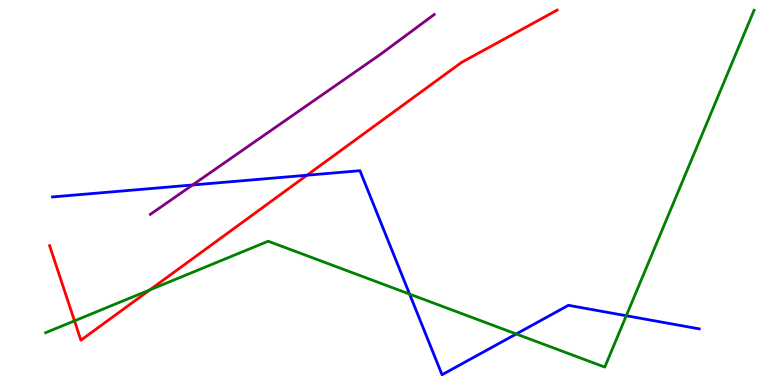[{'lines': ['blue', 'red'], 'intersections': [{'x': 3.96, 'y': 5.45}]}, {'lines': ['green', 'red'], 'intersections': [{'x': 0.961, 'y': 1.67}, {'x': 1.93, 'y': 2.47}]}, {'lines': ['purple', 'red'], 'intersections': []}, {'lines': ['blue', 'green'], 'intersections': [{'x': 5.29, 'y': 2.36}, {'x': 6.66, 'y': 1.33}, {'x': 8.08, 'y': 1.8}]}, {'lines': ['blue', 'purple'], 'intersections': [{'x': 2.48, 'y': 5.2}]}, {'lines': ['green', 'purple'], 'intersections': []}]